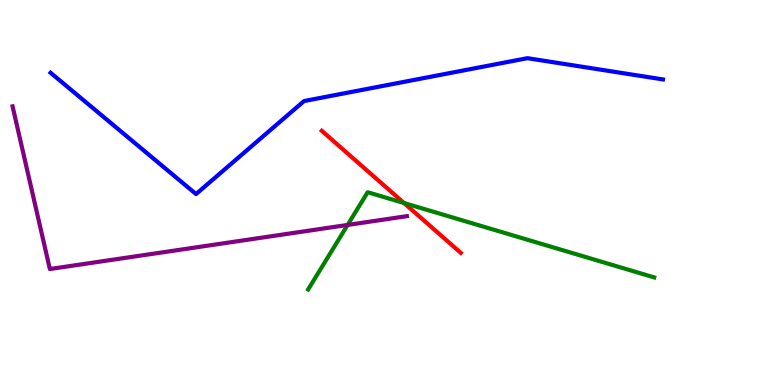[{'lines': ['blue', 'red'], 'intersections': []}, {'lines': ['green', 'red'], 'intersections': [{'x': 5.21, 'y': 4.73}]}, {'lines': ['purple', 'red'], 'intersections': []}, {'lines': ['blue', 'green'], 'intersections': []}, {'lines': ['blue', 'purple'], 'intersections': []}, {'lines': ['green', 'purple'], 'intersections': [{'x': 4.49, 'y': 4.16}]}]